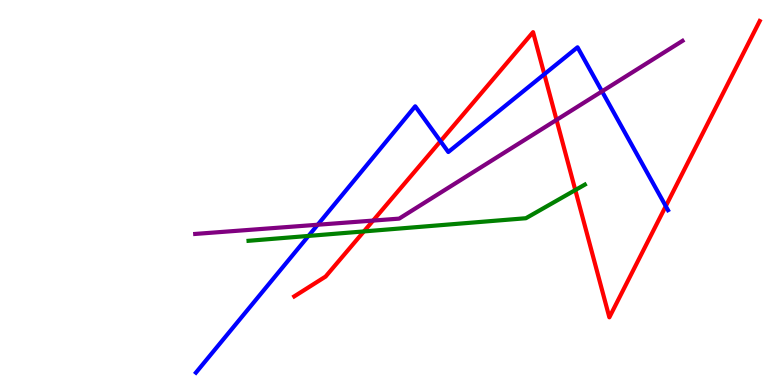[{'lines': ['blue', 'red'], 'intersections': [{'x': 5.68, 'y': 6.33}, {'x': 7.02, 'y': 8.07}, {'x': 8.59, 'y': 4.65}]}, {'lines': ['green', 'red'], 'intersections': [{'x': 4.7, 'y': 3.99}, {'x': 7.42, 'y': 5.06}]}, {'lines': ['purple', 'red'], 'intersections': [{'x': 4.81, 'y': 4.27}, {'x': 7.18, 'y': 6.89}]}, {'lines': ['blue', 'green'], 'intersections': [{'x': 3.98, 'y': 3.87}]}, {'lines': ['blue', 'purple'], 'intersections': [{'x': 4.1, 'y': 4.16}, {'x': 7.77, 'y': 7.63}]}, {'lines': ['green', 'purple'], 'intersections': []}]